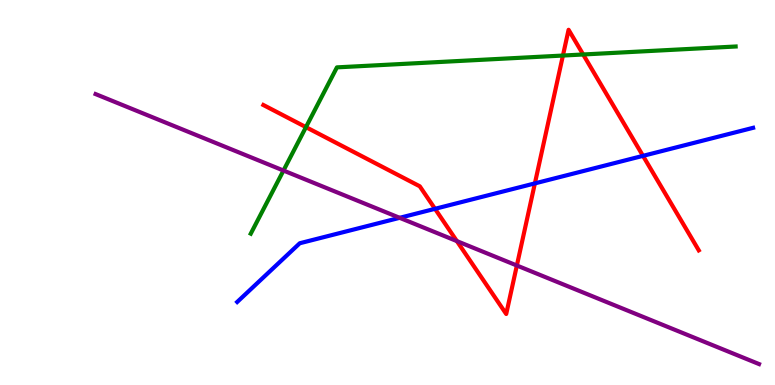[{'lines': ['blue', 'red'], 'intersections': [{'x': 5.61, 'y': 4.58}, {'x': 6.9, 'y': 5.24}, {'x': 8.3, 'y': 5.95}]}, {'lines': ['green', 'red'], 'intersections': [{'x': 3.95, 'y': 6.7}, {'x': 7.26, 'y': 8.56}, {'x': 7.52, 'y': 8.58}]}, {'lines': ['purple', 'red'], 'intersections': [{'x': 5.9, 'y': 3.74}, {'x': 6.67, 'y': 3.1}]}, {'lines': ['blue', 'green'], 'intersections': []}, {'lines': ['blue', 'purple'], 'intersections': [{'x': 5.16, 'y': 4.34}]}, {'lines': ['green', 'purple'], 'intersections': [{'x': 3.66, 'y': 5.57}]}]